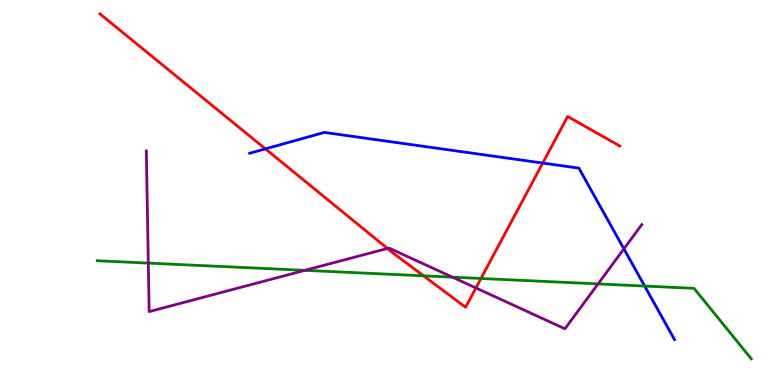[{'lines': ['blue', 'red'], 'intersections': [{'x': 3.42, 'y': 6.13}, {'x': 7.0, 'y': 5.76}]}, {'lines': ['green', 'red'], 'intersections': [{'x': 5.47, 'y': 2.84}, {'x': 6.21, 'y': 2.77}]}, {'lines': ['purple', 'red'], 'intersections': [{'x': 5.0, 'y': 3.55}, {'x': 6.14, 'y': 2.52}]}, {'lines': ['blue', 'green'], 'intersections': [{'x': 8.32, 'y': 2.57}]}, {'lines': ['blue', 'purple'], 'intersections': [{'x': 8.05, 'y': 3.54}]}, {'lines': ['green', 'purple'], 'intersections': [{'x': 1.91, 'y': 3.17}, {'x': 3.93, 'y': 2.98}, {'x': 5.84, 'y': 2.8}, {'x': 7.72, 'y': 2.63}]}]